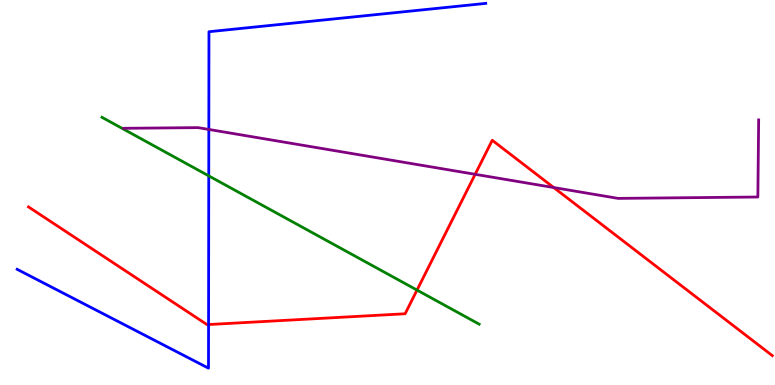[{'lines': ['blue', 'red'], 'intersections': [{'x': 2.69, 'y': 1.57}]}, {'lines': ['green', 'red'], 'intersections': [{'x': 5.38, 'y': 2.47}]}, {'lines': ['purple', 'red'], 'intersections': [{'x': 6.13, 'y': 5.47}, {'x': 7.14, 'y': 5.13}]}, {'lines': ['blue', 'green'], 'intersections': [{'x': 2.69, 'y': 5.43}]}, {'lines': ['blue', 'purple'], 'intersections': [{'x': 2.69, 'y': 6.64}]}, {'lines': ['green', 'purple'], 'intersections': []}]